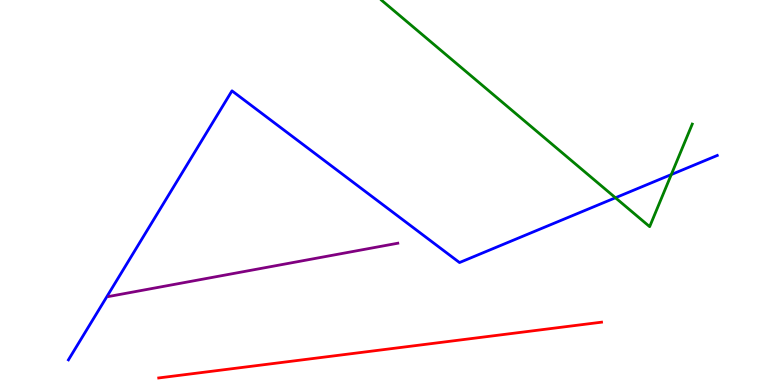[{'lines': ['blue', 'red'], 'intersections': []}, {'lines': ['green', 'red'], 'intersections': []}, {'lines': ['purple', 'red'], 'intersections': []}, {'lines': ['blue', 'green'], 'intersections': [{'x': 7.94, 'y': 4.86}, {'x': 8.66, 'y': 5.47}]}, {'lines': ['blue', 'purple'], 'intersections': []}, {'lines': ['green', 'purple'], 'intersections': []}]